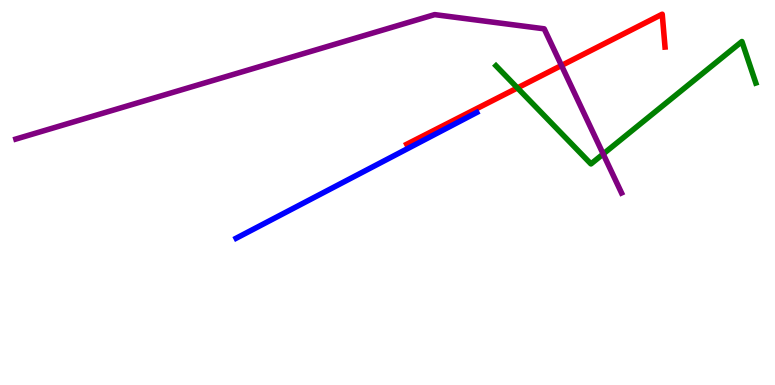[{'lines': ['blue', 'red'], 'intersections': []}, {'lines': ['green', 'red'], 'intersections': [{'x': 6.68, 'y': 7.72}]}, {'lines': ['purple', 'red'], 'intersections': [{'x': 7.24, 'y': 8.3}]}, {'lines': ['blue', 'green'], 'intersections': []}, {'lines': ['blue', 'purple'], 'intersections': []}, {'lines': ['green', 'purple'], 'intersections': [{'x': 7.78, 'y': 6.0}]}]